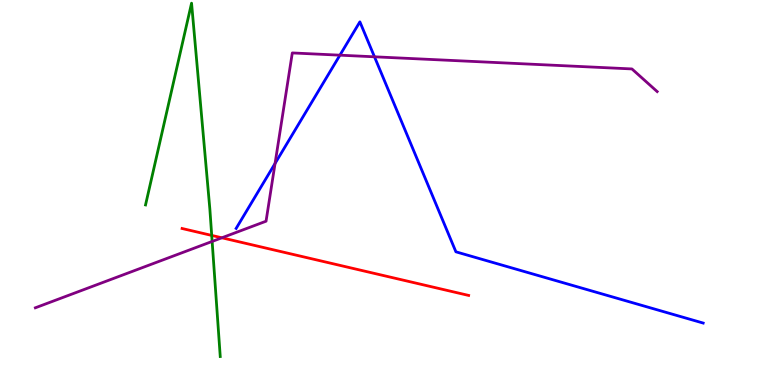[{'lines': ['blue', 'red'], 'intersections': []}, {'lines': ['green', 'red'], 'intersections': [{'x': 2.73, 'y': 3.89}]}, {'lines': ['purple', 'red'], 'intersections': [{'x': 2.86, 'y': 3.82}]}, {'lines': ['blue', 'green'], 'intersections': []}, {'lines': ['blue', 'purple'], 'intersections': [{'x': 3.55, 'y': 5.75}, {'x': 4.39, 'y': 8.57}, {'x': 4.83, 'y': 8.52}]}, {'lines': ['green', 'purple'], 'intersections': [{'x': 2.74, 'y': 3.73}]}]